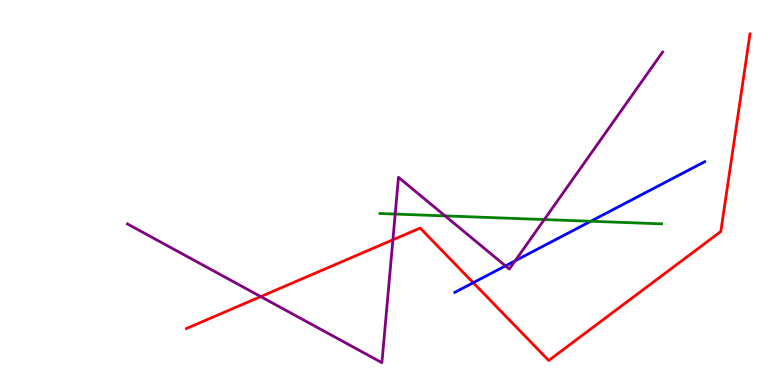[{'lines': ['blue', 'red'], 'intersections': [{'x': 6.11, 'y': 2.66}]}, {'lines': ['green', 'red'], 'intersections': []}, {'lines': ['purple', 'red'], 'intersections': [{'x': 3.36, 'y': 2.3}, {'x': 5.07, 'y': 3.77}]}, {'lines': ['blue', 'green'], 'intersections': [{'x': 7.62, 'y': 4.25}]}, {'lines': ['blue', 'purple'], 'intersections': [{'x': 6.52, 'y': 3.09}, {'x': 6.65, 'y': 3.23}]}, {'lines': ['green', 'purple'], 'intersections': [{'x': 5.1, 'y': 4.44}, {'x': 5.74, 'y': 4.39}, {'x': 7.02, 'y': 4.3}]}]